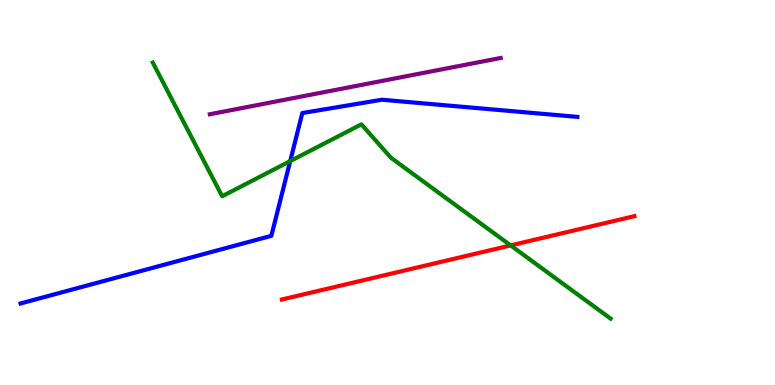[{'lines': ['blue', 'red'], 'intersections': []}, {'lines': ['green', 'red'], 'intersections': [{'x': 6.59, 'y': 3.63}]}, {'lines': ['purple', 'red'], 'intersections': []}, {'lines': ['blue', 'green'], 'intersections': [{'x': 3.74, 'y': 5.82}]}, {'lines': ['blue', 'purple'], 'intersections': []}, {'lines': ['green', 'purple'], 'intersections': []}]